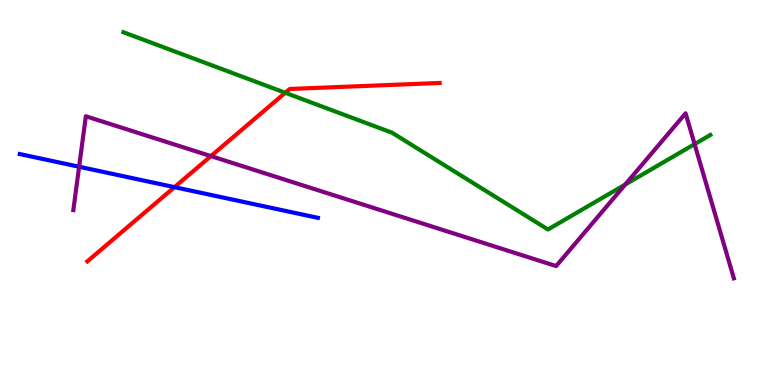[{'lines': ['blue', 'red'], 'intersections': [{'x': 2.25, 'y': 5.14}]}, {'lines': ['green', 'red'], 'intersections': [{'x': 3.68, 'y': 7.59}]}, {'lines': ['purple', 'red'], 'intersections': [{'x': 2.72, 'y': 5.95}]}, {'lines': ['blue', 'green'], 'intersections': []}, {'lines': ['blue', 'purple'], 'intersections': [{'x': 1.02, 'y': 5.67}]}, {'lines': ['green', 'purple'], 'intersections': [{'x': 8.07, 'y': 5.21}, {'x': 8.96, 'y': 6.26}]}]